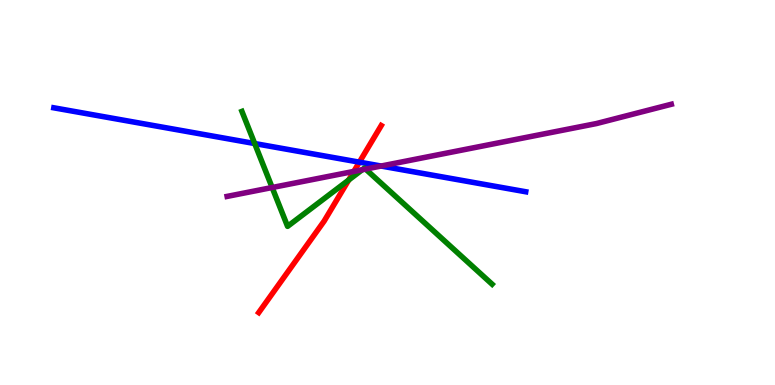[{'lines': ['blue', 'red'], 'intersections': [{'x': 4.64, 'y': 5.79}]}, {'lines': ['green', 'red'], 'intersections': [{'x': 4.5, 'y': 5.32}]}, {'lines': ['purple', 'red'], 'intersections': [{'x': 4.57, 'y': 5.55}]}, {'lines': ['blue', 'green'], 'intersections': [{'x': 3.29, 'y': 6.27}]}, {'lines': ['blue', 'purple'], 'intersections': [{'x': 4.92, 'y': 5.69}]}, {'lines': ['green', 'purple'], 'intersections': [{'x': 3.51, 'y': 5.13}, {'x': 4.67, 'y': 5.59}, {'x': 4.72, 'y': 5.61}]}]